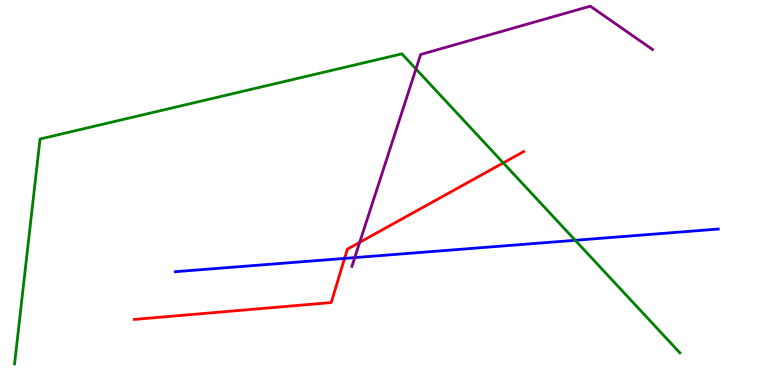[{'lines': ['blue', 'red'], 'intersections': [{'x': 4.45, 'y': 3.29}]}, {'lines': ['green', 'red'], 'intersections': [{'x': 6.49, 'y': 5.77}]}, {'lines': ['purple', 'red'], 'intersections': [{'x': 4.64, 'y': 3.71}]}, {'lines': ['blue', 'green'], 'intersections': [{'x': 7.42, 'y': 3.76}]}, {'lines': ['blue', 'purple'], 'intersections': [{'x': 4.58, 'y': 3.31}]}, {'lines': ['green', 'purple'], 'intersections': [{'x': 5.37, 'y': 8.21}]}]